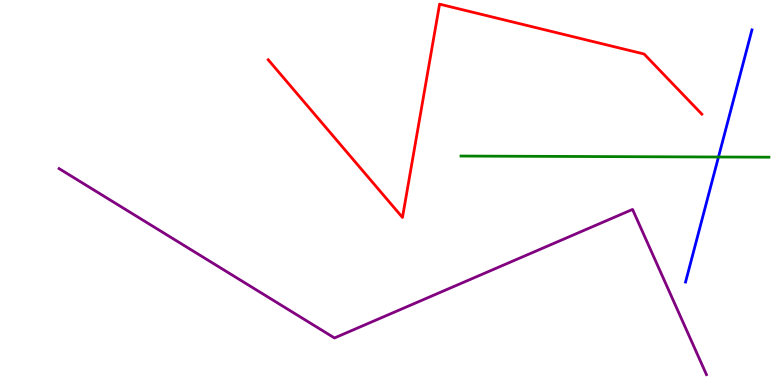[{'lines': ['blue', 'red'], 'intersections': []}, {'lines': ['green', 'red'], 'intersections': []}, {'lines': ['purple', 'red'], 'intersections': []}, {'lines': ['blue', 'green'], 'intersections': [{'x': 9.27, 'y': 5.92}]}, {'lines': ['blue', 'purple'], 'intersections': []}, {'lines': ['green', 'purple'], 'intersections': []}]